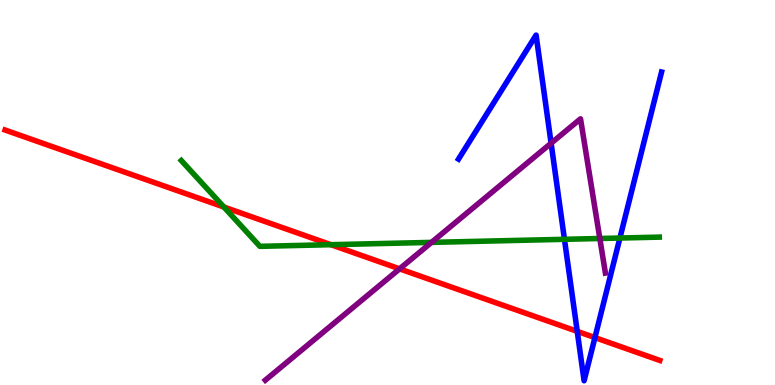[{'lines': ['blue', 'red'], 'intersections': [{'x': 7.45, 'y': 1.39}, {'x': 7.68, 'y': 1.23}]}, {'lines': ['green', 'red'], 'intersections': [{'x': 2.89, 'y': 4.62}, {'x': 4.27, 'y': 3.64}]}, {'lines': ['purple', 'red'], 'intersections': [{'x': 5.16, 'y': 3.02}]}, {'lines': ['blue', 'green'], 'intersections': [{'x': 7.28, 'y': 3.78}, {'x': 8.0, 'y': 3.82}]}, {'lines': ['blue', 'purple'], 'intersections': [{'x': 7.11, 'y': 6.28}]}, {'lines': ['green', 'purple'], 'intersections': [{'x': 5.57, 'y': 3.7}, {'x': 7.74, 'y': 3.81}]}]